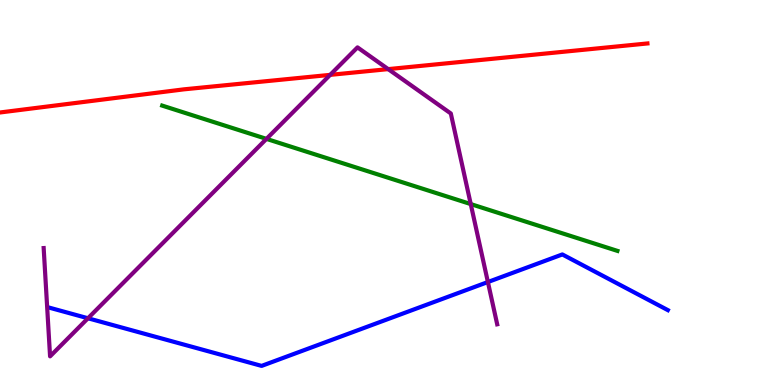[{'lines': ['blue', 'red'], 'intersections': []}, {'lines': ['green', 'red'], 'intersections': []}, {'lines': ['purple', 'red'], 'intersections': [{'x': 4.26, 'y': 8.06}, {'x': 5.01, 'y': 8.2}]}, {'lines': ['blue', 'green'], 'intersections': []}, {'lines': ['blue', 'purple'], 'intersections': [{'x': 1.14, 'y': 1.73}, {'x': 6.3, 'y': 2.67}]}, {'lines': ['green', 'purple'], 'intersections': [{'x': 3.44, 'y': 6.39}, {'x': 6.07, 'y': 4.7}]}]